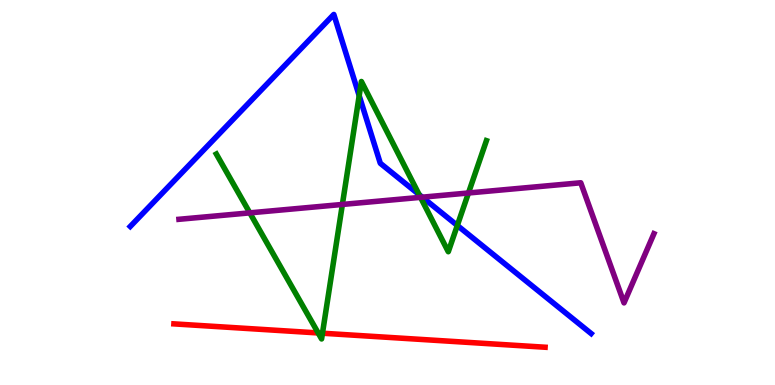[{'lines': ['blue', 'red'], 'intersections': []}, {'lines': ['green', 'red'], 'intersections': [{'x': 4.11, 'y': 1.35}, {'x': 4.16, 'y': 1.34}]}, {'lines': ['purple', 'red'], 'intersections': []}, {'lines': ['blue', 'green'], 'intersections': [{'x': 4.63, 'y': 7.51}, {'x': 5.41, 'y': 4.94}, {'x': 5.9, 'y': 4.14}]}, {'lines': ['blue', 'purple'], 'intersections': [{'x': 5.45, 'y': 4.88}]}, {'lines': ['green', 'purple'], 'intersections': [{'x': 3.22, 'y': 4.47}, {'x': 4.42, 'y': 4.69}, {'x': 5.43, 'y': 4.87}, {'x': 6.04, 'y': 4.99}]}]